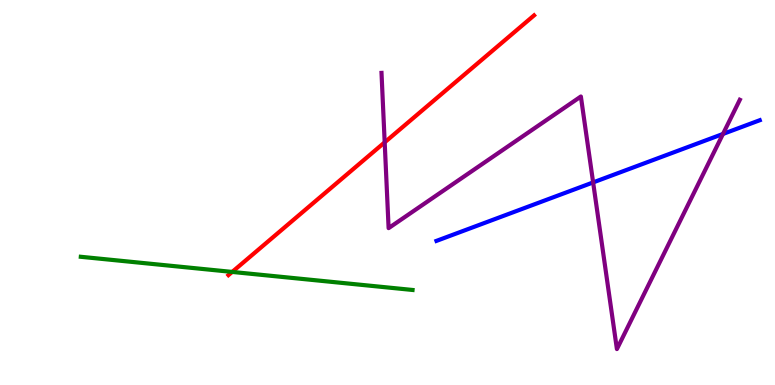[{'lines': ['blue', 'red'], 'intersections': []}, {'lines': ['green', 'red'], 'intersections': [{'x': 3.0, 'y': 2.94}]}, {'lines': ['purple', 'red'], 'intersections': [{'x': 4.96, 'y': 6.3}]}, {'lines': ['blue', 'green'], 'intersections': []}, {'lines': ['blue', 'purple'], 'intersections': [{'x': 7.65, 'y': 5.26}, {'x': 9.33, 'y': 6.52}]}, {'lines': ['green', 'purple'], 'intersections': []}]